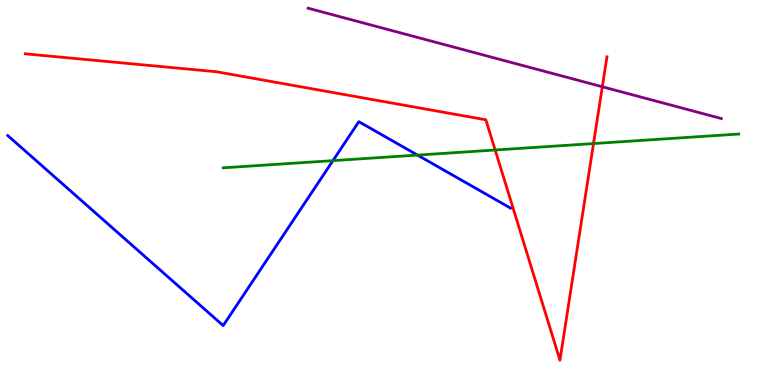[{'lines': ['blue', 'red'], 'intersections': []}, {'lines': ['green', 'red'], 'intersections': [{'x': 6.39, 'y': 6.1}, {'x': 7.66, 'y': 6.27}]}, {'lines': ['purple', 'red'], 'intersections': [{'x': 7.77, 'y': 7.75}]}, {'lines': ['blue', 'green'], 'intersections': [{'x': 4.3, 'y': 5.83}, {'x': 5.39, 'y': 5.97}]}, {'lines': ['blue', 'purple'], 'intersections': []}, {'lines': ['green', 'purple'], 'intersections': []}]